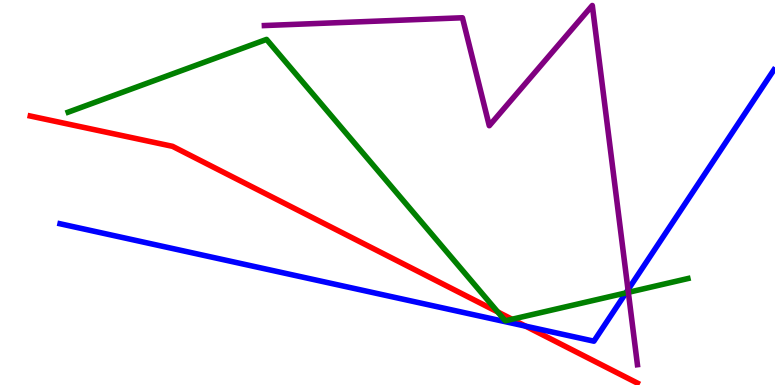[{'lines': ['blue', 'red'], 'intersections': [{'x': 6.78, 'y': 1.53}]}, {'lines': ['green', 'red'], 'intersections': [{'x': 6.42, 'y': 1.9}, {'x': 6.61, 'y': 1.71}]}, {'lines': ['purple', 'red'], 'intersections': []}, {'lines': ['blue', 'green'], 'intersections': [{'x': 8.08, 'y': 2.39}]}, {'lines': ['blue', 'purple'], 'intersections': [{'x': 8.1, 'y': 2.47}]}, {'lines': ['green', 'purple'], 'intersections': [{'x': 8.11, 'y': 2.41}]}]